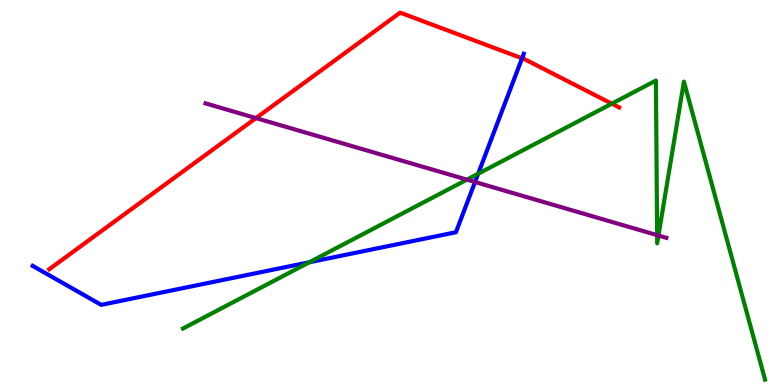[{'lines': ['blue', 'red'], 'intersections': [{'x': 6.74, 'y': 8.49}]}, {'lines': ['green', 'red'], 'intersections': [{'x': 7.89, 'y': 7.31}]}, {'lines': ['purple', 'red'], 'intersections': [{'x': 3.3, 'y': 6.93}]}, {'lines': ['blue', 'green'], 'intersections': [{'x': 3.99, 'y': 3.19}, {'x': 6.17, 'y': 5.49}]}, {'lines': ['blue', 'purple'], 'intersections': [{'x': 6.13, 'y': 5.27}]}, {'lines': ['green', 'purple'], 'intersections': [{'x': 6.02, 'y': 5.33}, {'x': 8.48, 'y': 3.89}, {'x': 8.5, 'y': 3.88}]}]